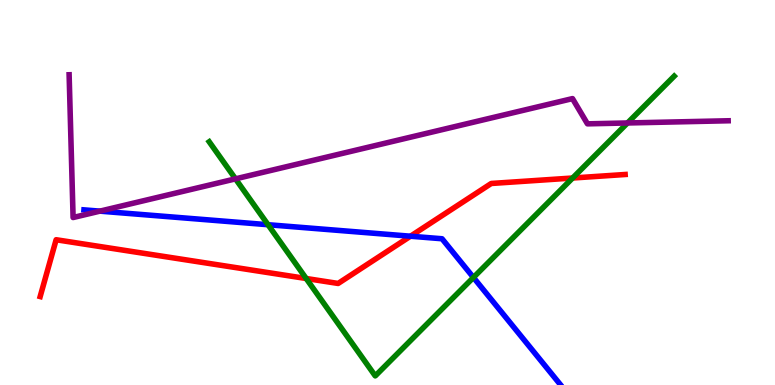[{'lines': ['blue', 'red'], 'intersections': [{'x': 5.3, 'y': 3.86}]}, {'lines': ['green', 'red'], 'intersections': [{'x': 3.95, 'y': 2.77}, {'x': 7.39, 'y': 5.38}]}, {'lines': ['purple', 'red'], 'intersections': []}, {'lines': ['blue', 'green'], 'intersections': [{'x': 3.46, 'y': 4.16}, {'x': 6.11, 'y': 2.79}]}, {'lines': ['blue', 'purple'], 'intersections': [{'x': 1.29, 'y': 4.52}]}, {'lines': ['green', 'purple'], 'intersections': [{'x': 3.04, 'y': 5.35}, {'x': 8.1, 'y': 6.81}]}]